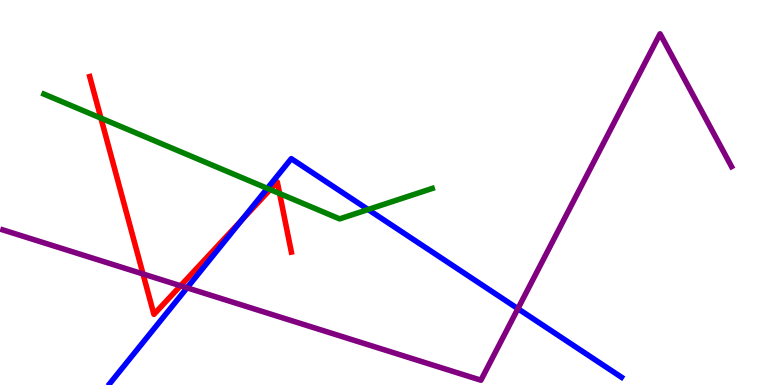[{'lines': ['blue', 'red'], 'intersections': [{'x': 3.12, 'y': 4.28}]}, {'lines': ['green', 'red'], 'intersections': [{'x': 1.3, 'y': 6.93}, {'x': 3.49, 'y': 5.08}, {'x': 3.61, 'y': 4.97}]}, {'lines': ['purple', 'red'], 'intersections': [{'x': 1.85, 'y': 2.88}, {'x': 2.33, 'y': 2.58}]}, {'lines': ['blue', 'green'], 'intersections': [{'x': 3.45, 'y': 5.11}, {'x': 4.75, 'y': 4.56}]}, {'lines': ['blue', 'purple'], 'intersections': [{'x': 2.41, 'y': 2.52}, {'x': 6.68, 'y': 1.98}]}, {'lines': ['green', 'purple'], 'intersections': []}]